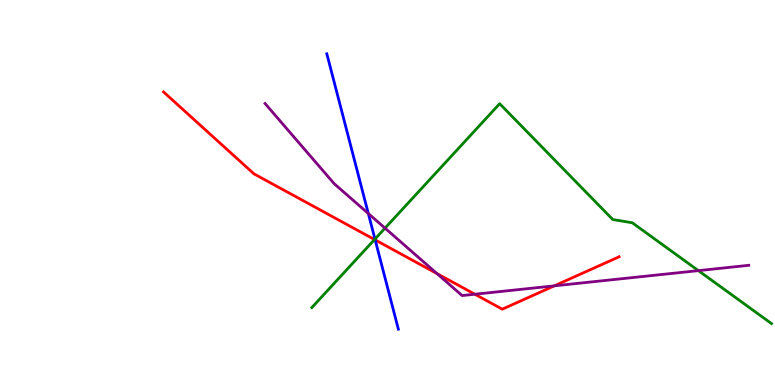[{'lines': ['blue', 'red'], 'intersections': [{'x': 4.84, 'y': 3.77}]}, {'lines': ['green', 'red'], 'intersections': [{'x': 4.83, 'y': 3.78}]}, {'lines': ['purple', 'red'], 'intersections': [{'x': 5.64, 'y': 2.89}, {'x': 6.13, 'y': 2.36}, {'x': 7.15, 'y': 2.58}]}, {'lines': ['blue', 'green'], 'intersections': [{'x': 4.84, 'y': 3.79}]}, {'lines': ['blue', 'purple'], 'intersections': [{'x': 4.75, 'y': 4.45}]}, {'lines': ['green', 'purple'], 'intersections': [{'x': 4.97, 'y': 4.07}, {'x': 9.01, 'y': 2.97}]}]